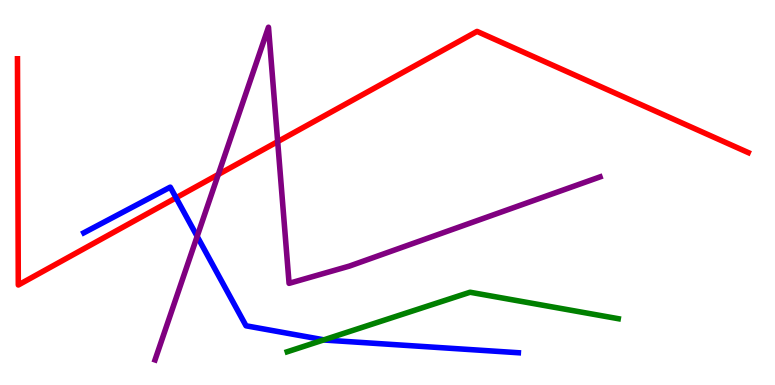[{'lines': ['blue', 'red'], 'intersections': [{'x': 2.27, 'y': 4.86}]}, {'lines': ['green', 'red'], 'intersections': []}, {'lines': ['purple', 'red'], 'intersections': [{'x': 2.82, 'y': 5.47}, {'x': 3.58, 'y': 6.32}]}, {'lines': ['blue', 'green'], 'intersections': [{'x': 4.18, 'y': 1.17}]}, {'lines': ['blue', 'purple'], 'intersections': [{'x': 2.54, 'y': 3.86}]}, {'lines': ['green', 'purple'], 'intersections': []}]